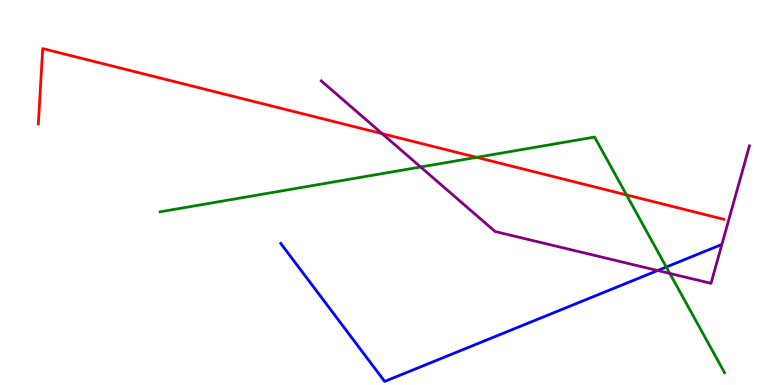[{'lines': ['blue', 'red'], 'intersections': []}, {'lines': ['green', 'red'], 'intersections': [{'x': 6.15, 'y': 5.91}, {'x': 8.08, 'y': 4.94}]}, {'lines': ['purple', 'red'], 'intersections': [{'x': 4.93, 'y': 6.53}]}, {'lines': ['blue', 'green'], 'intersections': [{'x': 8.6, 'y': 3.06}]}, {'lines': ['blue', 'purple'], 'intersections': [{'x': 8.49, 'y': 2.97}]}, {'lines': ['green', 'purple'], 'intersections': [{'x': 5.43, 'y': 5.66}, {'x': 8.64, 'y': 2.9}]}]